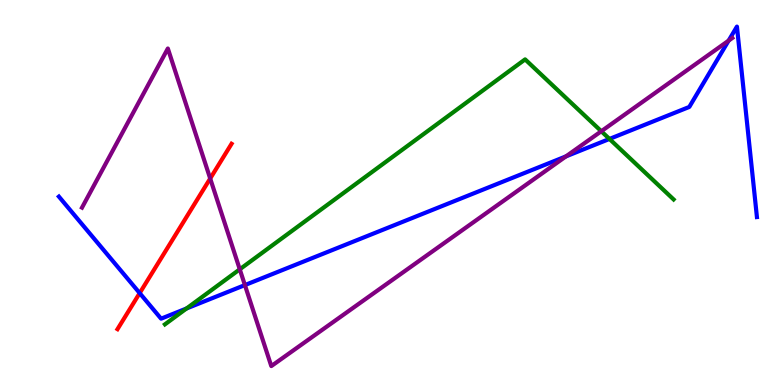[{'lines': ['blue', 'red'], 'intersections': [{'x': 1.8, 'y': 2.39}]}, {'lines': ['green', 'red'], 'intersections': []}, {'lines': ['purple', 'red'], 'intersections': [{'x': 2.71, 'y': 5.36}]}, {'lines': ['blue', 'green'], 'intersections': [{'x': 2.41, 'y': 1.99}, {'x': 7.86, 'y': 6.39}]}, {'lines': ['blue', 'purple'], 'intersections': [{'x': 3.16, 'y': 2.6}, {'x': 7.3, 'y': 5.94}, {'x': 9.4, 'y': 8.94}]}, {'lines': ['green', 'purple'], 'intersections': [{'x': 3.09, 'y': 3.0}, {'x': 7.76, 'y': 6.59}]}]